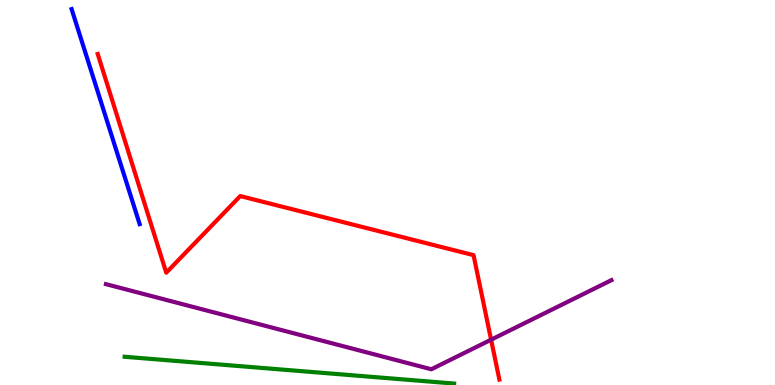[{'lines': ['blue', 'red'], 'intersections': []}, {'lines': ['green', 'red'], 'intersections': []}, {'lines': ['purple', 'red'], 'intersections': [{'x': 6.34, 'y': 1.18}]}, {'lines': ['blue', 'green'], 'intersections': []}, {'lines': ['blue', 'purple'], 'intersections': []}, {'lines': ['green', 'purple'], 'intersections': []}]